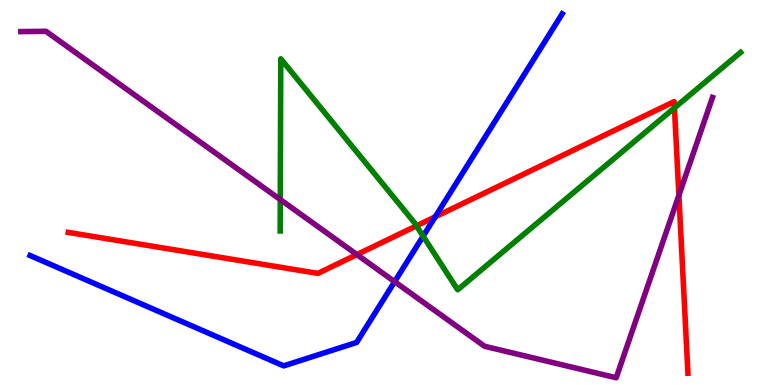[{'lines': ['blue', 'red'], 'intersections': [{'x': 5.62, 'y': 4.37}]}, {'lines': ['green', 'red'], 'intersections': [{'x': 5.37, 'y': 4.13}, {'x': 8.7, 'y': 7.2}]}, {'lines': ['purple', 'red'], 'intersections': [{'x': 4.61, 'y': 3.39}, {'x': 8.76, 'y': 4.93}]}, {'lines': ['blue', 'green'], 'intersections': [{'x': 5.46, 'y': 3.87}]}, {'lines': ['blue', 'purple'], 'intersections': [{'x': 5.09, 'y': 2.68}]}, {'lines': ['green', 'purple'], 'intersections': [{'x': 3.62, 'y': 4.82}]}]